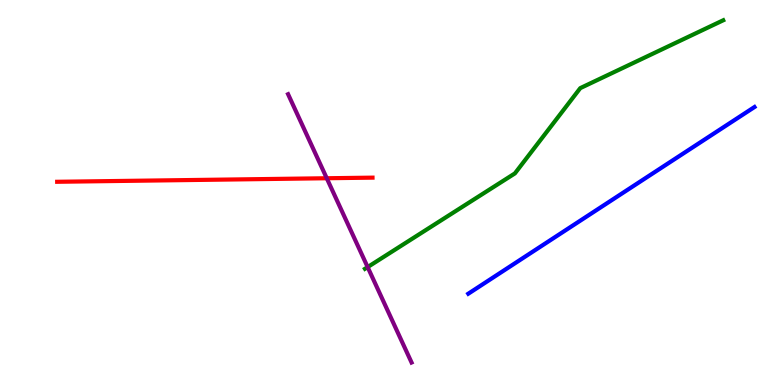[{'lines': ['blue', 'red'], 'intersections': []}, {'lines': ['green', 'red'], 'intersections': []}, {'lines': ['purple', 'red'], 'intersections': [{'x': 4.22, 'y': 5.37}]}, {'lines': ['blue', 'green'], 'intersections': []}, {'lines': ['blue', 'purple'], 'intersections': []}, {'lines': ['green', 'purple'], 'intersections': [{'x': 4.74, 'y': 3.06}]}]